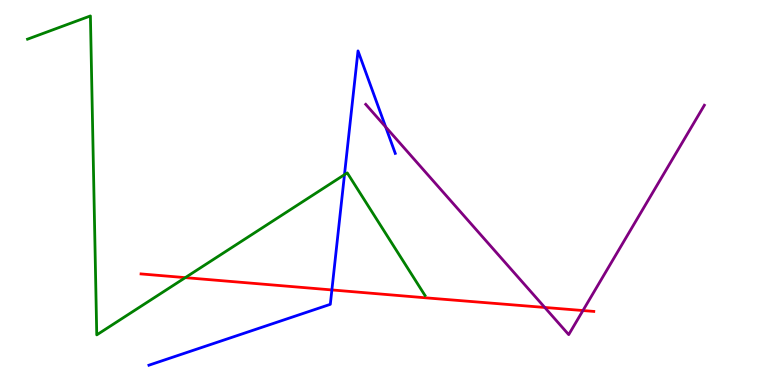[{'lines': ['blue', 'red'], 'intersections': [{'x': 4.28, 'y': 2.47}]}, {'lines': ['green', 'red'], 'intersections': [{'x': 2.39, 'y': 2.79}]}, {'lines': ['purple', 'red'], 'intersections': [{'x': 7.03, 'y': 2.01}, {'x': 7.52, 'y': 1.93}]}, {'lines': ['blue', 'green'], 'intersections': [{'x': 4.44, 'y': 5.46}]}, {'lines': ['blue', 'purple'], 'intersections': [{'x': 4.98, 'y': 6.7}]}, {'lines': ['green', 'purple'], 'intersections': []}]